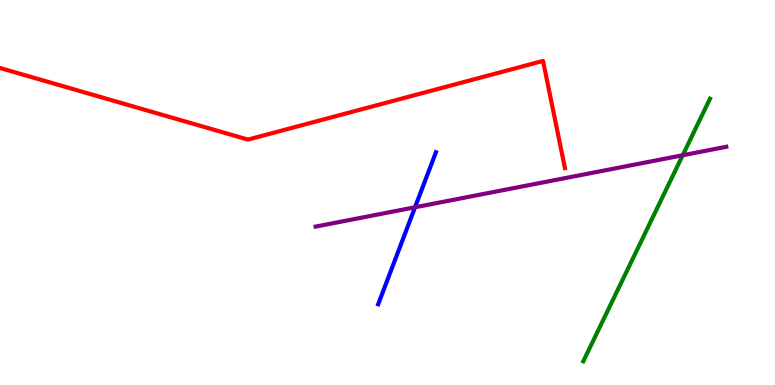[{'lines': ['blue', 'red'], 'intersections': []}, {'lines': ['green', 'red'], 'intersections': []}, {'lines': ['purple', 'red'], 'intersections': []}, {'lines': ['blue', 'green'], 'intersections': []}, {'lines': ['blue', 'purple'], 'intersections': [{'x': 5.36, 'y': 4.62}]}, {'lines': ['green', 'purple'], 'intersections': [{'x': 8.81, 'y': 5.97}]}]